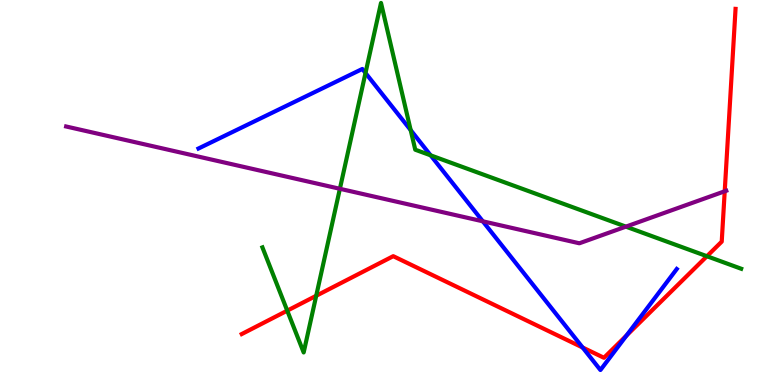[{'lines': ['blue', 'red'], 'intersections': [{'x': 7.52, 'y': 0.974}, {'x': 8.08, 'y': 1.28}]}, {'lines': ['green', 'red'], 'intersections': [{'x': 3.71, 'y': 1.93}, {'x': 4.08, 'y': 2.32}, {'x': 9.12, 'y': 3.34}]}, {'lines': ['purple', 'red'], 'intersections': [{'x': 9.35, 'y': 5.03}]}, {'lines': ['blue', 'green'], 'intersections': [{'x': 4.72, 'y': 8.1}, {'x': 5.3, 'y': 6.62}, {'x': 5.56, 'y': 5.97}]}, {'lines': ['blue', 'purple'], 'intersections': [{'x': 6.23, 'y': 4.25}]}, {'lines': ['green', 'purple'], 'intersections': [{'x': 4.39, 'y': 5.1}, {'x': 8.08, 'y': 4.11}]}]